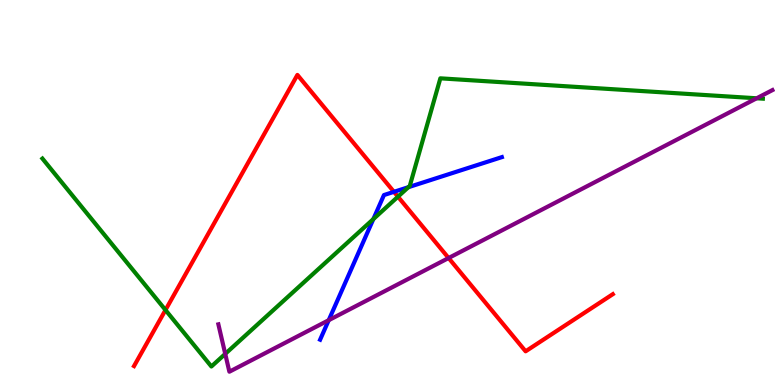[{'lines': ['blue', 'red'], 'intersections': [{'x': 5.08, 'y': 5.02}]}, {'lines': ['green', 'red'], 'intersections': [{'x': 2.14, 'y': 1.95}, {'x': 5.13, 'y': 4.89}]}, {'lines': ['purple', 'red'], 'intersections': [{'x': 5.79, 'y': 3.3}]}, {'lines': ['blue', 'green'], 'intersections': [{'x': 4.82, 'y': 4.31}, {'x': 5.27, 'y': 5.14}]}, {'lines': ['blue', 'purple'], 'intersections': [{'x': 4.24, 'y': 1.68}]}, {'lines': ['green', 'purple'], 'intersections': [{'x': 2.91, 'y': 0.808}, {'x': 9.76, 'y': 7.45}]}]